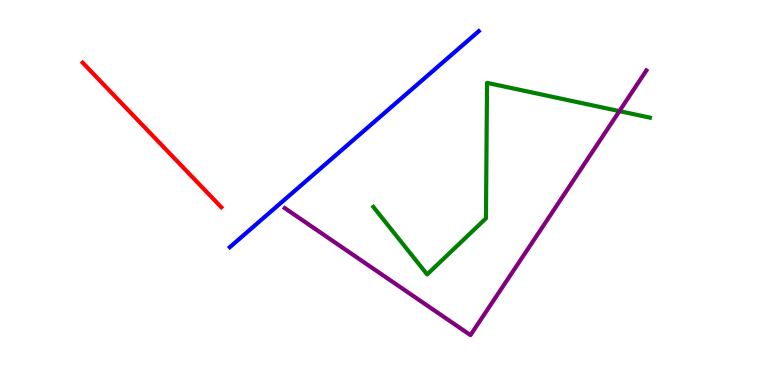[{'lines': ['blue', 'red'], 'intersections': []}, {'lines': ['green', 'red'], 'intersections': []}, {'lines': ['purple', 'red'], 'intersections': []}, {'lines': ['blue', 'green'], 'intersections': []}, {'lines': ['blue', 'purple'], 'intersections': []}, {'lines': ['green', 'purple'], 'intersections': [{'x': 7.99, 'y': 7.11}]}]